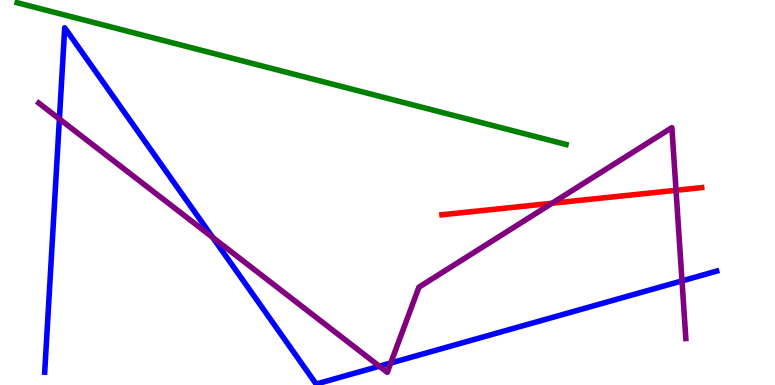[{'lines': ['blue', 'red'], 'intersections': []}, {'lines': ['green', 'red'], 'intersections': []}, {'lines': ['purple', 'red'], 'intersections': [{'x': 7.12, 'y': 4.72}, {'x': 8.72, 'y': 5.06}]}, {'lines': ['blue', 'green'], 'intersections': []}, {'lines': ['blue', 'purple'], 'intersections': [{'x': 0.767, 'y': 6.91}, {'x': 2.74, 'y': 3.83}, {'x': 4.9, 'y': 0.488}, {'x': 5.04, 'y': 0.571}, {'x': 8.8, 'y': 2.7}]}, {'lines': ['green', 'purple'], 'intersections': []}]